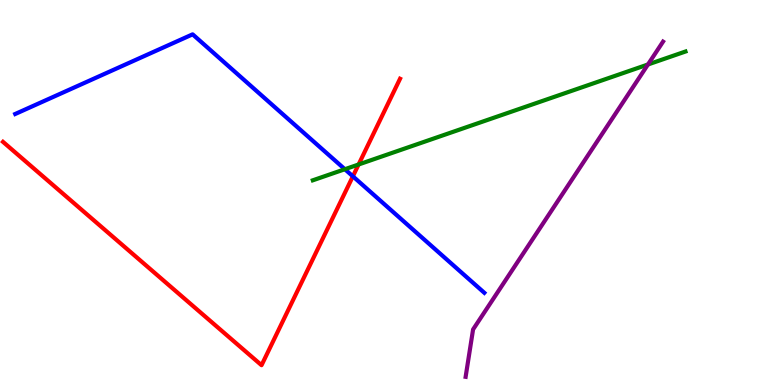[{'lines': ['blue', 'red'], 'intersections': [{'x': 4.55, 'y': 5.42}]}, {'lines': ['green', 'red'], 'intersections': [{'x': 4.63, 'y': 5.73}]}, {'lines': ['purple', 'red'], 'intersections': []}, {'lines': ['blue', 'green'], 'intersections': [{'x': 4.45, 'y': 5.6}]}, {'lines': ['blue', 'purple'], 'intersections': []}, {'lines': ['green', 'purple'], 'intersections': [{'x': 8.36, 'y': 8.32}]}]